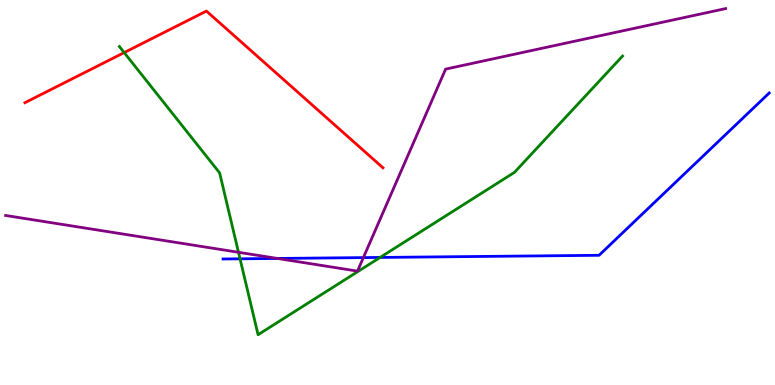[{'lines': ['blue', 'red'], 'intersections': []}, {'lines': ['green', 'red'], 'intersections': [{'x': 1.6, 'y': 8.63}]}, {'lines': ['purple', 'red'], 'intersections': []}, {'lines': ['blue', 'green'], 'intersections': [{'x': 3.1, 'y': 3.28}, {'x': 4.9, 'y': 3.31}]}, {'lines': ['blue', 'purple'], 'intersections': [{'x': 3.58, 'y': 3.29}, {'x': 4.69, 'y': 3.31}]}, {'lines': ['green', 'purple'], 'intersections': [{'x': 3.08, 'y': 3.45}]}]